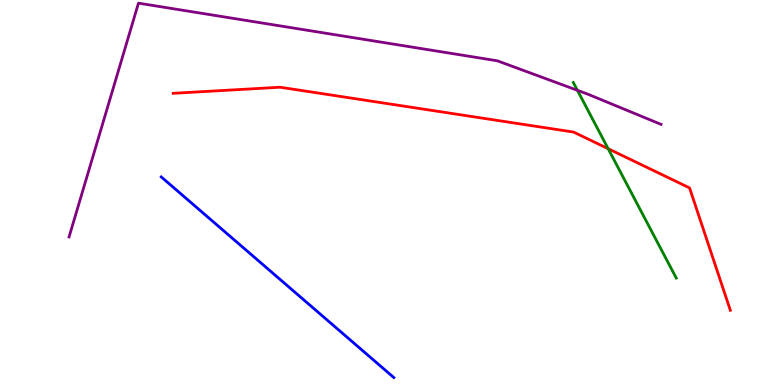[{'lines': ['blue', 'red'], 'intersections': []}, {'lines': ['green', 'red'], 'intersections': [{'x': 7.85, 'y': 6.14}]}, {'lines': ['purple', 'red'], 'intersections': []}, {'lines': ['blue', 'green'], 'intersections': []}, {'lines': ['blue', 'purple'], 'intersections': []}, {'lines': ['green', 'purple'], 'intersections': [{'x': 7.45, 'y': 7.65}]}]